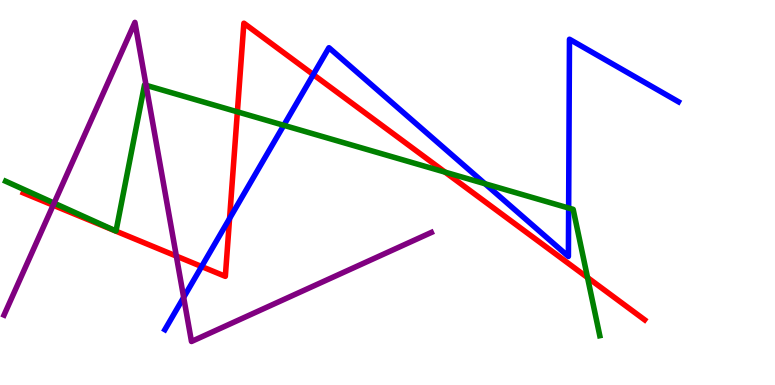[{'lines': ['blue', 'red'], 'intersections': [{'x': 2.6, 'y': 3.08}, {'x': 2.96, 'y': 4.32}, {'x': 4.04, 'y': 8.06}]}, {'lines': ['green', 'red'], 'intersections': [{'x': 3.06, 'y': 7.1}, {'x': 5.74, 'y': 5.53}, {'x': 7.58, 'y': 2.79}]}, {'lines': ['purple', 'red'], 'intersections': [{'x': 0.686, 'y': 4.67}, {'x': 2.28, 'y': 3.35}]}, {'lines': ['blue', 'green'], 'intersections': [{'x': 3.66, 'y': 6.75}, {'x': 6.26, 'y': 5.23}, {'x': 7.34, 'y': 4.6}]}, {'lines': ['blue', 'purple'], 'intersections': [{'x': 2.37, 'y': 2.28}]}, {'lines': ['green', 'purple'], 'intersections': [{'x': 0.698, 'y': 4.72}, {'x': 1.88, 'y': 7.78}]}]